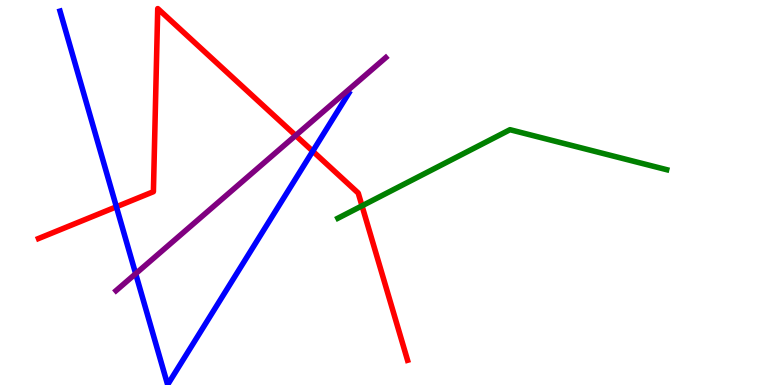[{'lines': ['blue', 'red'], 'intersections': [{'x': 1.5, 'y': 4.63}, {'x': 4.04, 'y': 6.07}]}, {'lines': ['green', 'red'], 'intersections': [{'x': 4.67, 'y': 4.65}]}, {'lines': ['purple', 'red'], 'intersections': [{'x': 3.81, 'y': 6.48}]}, {'lines': ['blue', 'green'], 'intersections': []}, {'lines': ['blue', 'purple'], 'intersections': [{'x': 1.75, 'y': 2.89}]}, {'lines': ['green', 'purple'], 'intersections': []}]